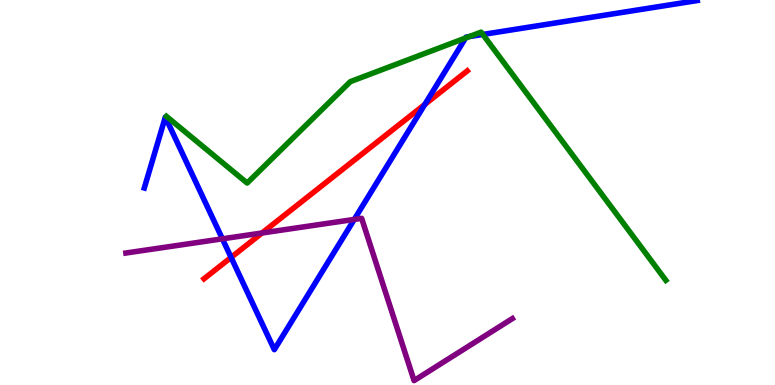[{'lines': ['blue', 'red'], 'intersections': [{'x': 2.98, 'y': 3.31}, {'x': 5.48, 'y': 7.29}]}, {'lines': ['green', 'red'], 'intersections': []}, {'lines': ['purple', 'red'], 'intersections': [{'x': 3.38, 'y': 3.95}]}, {'lines': ['blue', 'green'], 'intersections': [{'x': 6.01, 'y': 9.01}, {'x': 6.06, 'y': 9.05}, {'x': 6.23, 'y': 9.11}]}, {'lines': ['blue', 'purple'], 'intersections': [{'x': 2.87, 'y': 3.8}, {'x': 4.57, 'y': 4.3}]}, {'lines': ['green', 'purple'], 'intersections': []}]